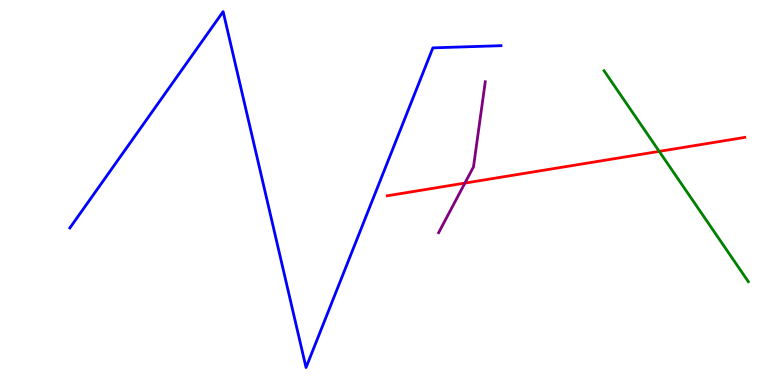[{'lines': ['blue', 'red'], 'intersections': []}, {'lines': ['green', 'red'], 'intersections': [{'x': 8.51, 'y': 6.07}]}, {'lines': ['purple', 'red'], 'intersections': [{'x': 6.0, 'y': 5.24}]}, {'lines': ['blue', 'green'], 'intersections': []}, {'lines': ['blue', 'purple'], 'intersections': []}, {'lines': ['green', 'purple'], 'intersections': []}]